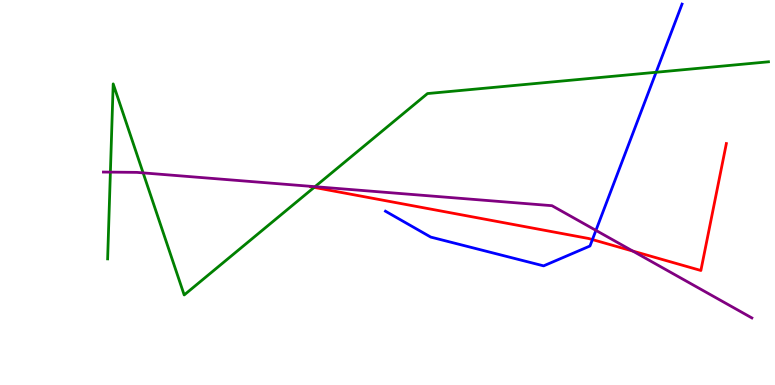[{'lines': ['blue', 'red'], 'intersections': [{'x': 7.64, 'y': 3.78}]}, {'lines': ['green', 'red'], 'intersections': [{'x': 4.05, 'y': 5.13}]}, {'lines': ['purple', 'red'], 'intersections': [{'x': 8.17, 'y': 3.48}]}, {'lines': ['blue', 'green'], 'intersections': [{'x': 8.47, 'y': 8.12}]}, {'lines': ['blue', 'purple'], 'intersections': [{'x': 7.69, 'y': 4.02}]}, {'lines': ['green', 'purple'], 'intersections': [{'x': 1.42, 'y': 5.53}, {'x': 1.85, 'y': 5.51}, {'x': 4.06, 'y': 5.15}]}]